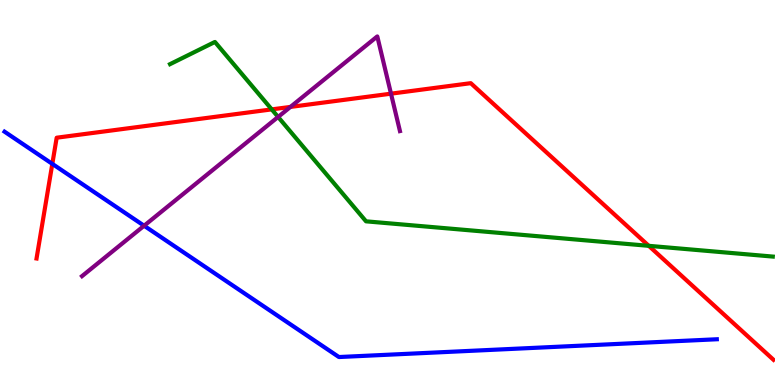[{'lines': ['blue', 'red'], 'intersections': [{'x': 0.675, 'y': 5.74}]}, {'lines': ['green', 'red'], 'intersections': [{'x': 3.51, 'y': 7.16}, {'x': 8.37, 'y': 3.61}]}, {'lines': ['purple', 'red'], 'intersections': [{'x': 3.75, 'y': 7.22}, {'x': 5.05, 'y': 7.57}]}, {'lines': ['blue', 'green'], 'intersections': []}, {'lines': ['blue', 'purple'], 'intersections': [{'x': 1.86, 'y': 4.14}]}, {'lines': ['green', 'purple'], 'intersections': [{'x': 3.59, 'y': 6.96}]}]